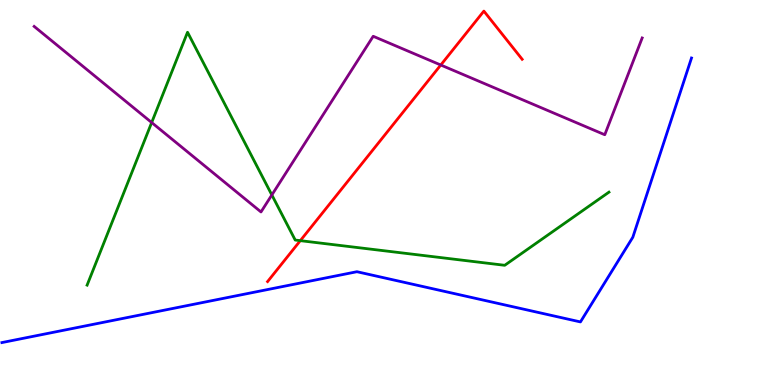[{'lines': ['blue', 'red'], 'intersections': []}, {'lines': ['green', 'red'], 'intersections': [{'x': 3.87, 'y': 3.75}]}, {'lines': ['purple', 'red'], 'intersections': [{'x': 5.69, 'y': 8.31}]}, {'lines': ['blue', 'green'], 'intersections': []}, {'lines': ['blue', 'purple'], 'intersections': []}, {'lines': ['green', 'purple'], 'intersections': [{'x': 1.96, 'y': 6.82}, {'x': 3.51, 'y': 4.94}]}]